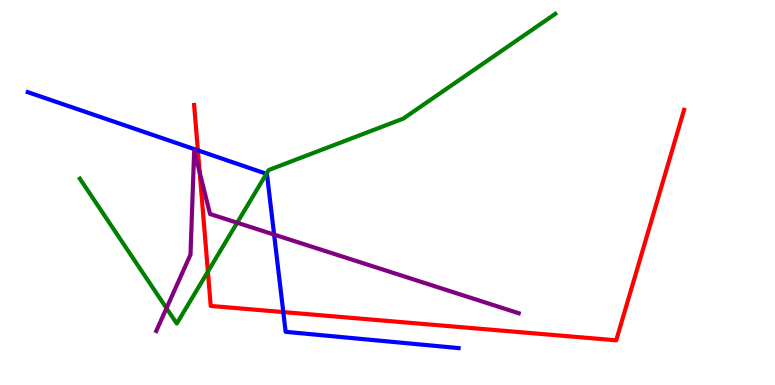[{'lines': ['blue', 'red'], 'intersections': [{'x': 2.55, 'y': 6.09}, {'x': 3.66, 'y': 1.89}]}, {'lines': ['green', 'red'], 'intersections': [{'x': 2.68, 'y': 2.95}]}, {'lines': ['purple', 'red'], 'intersections': [{'x': 2.58, 'y': 5.52}]}, {'lines': ['blue', 'green'], 'intersections': [{'x': 3.44, 'y': 5.49}]}, {'lines': ['blue', 'purple'], 'intersections': [{'x': 3.54, 'y': 3.91}]}, {'lines': ['green', 'purple'], 'intersections': [{'x': 2.15, 'y': 2.0}, {'x': 3.06, 'y': 4.22}]}]